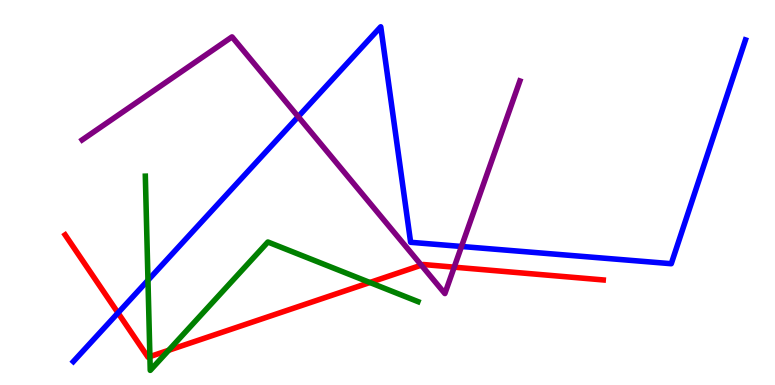[{'lines': ['blue', 'red'], 'intersections': [{'x': 1.52, 'y': 1.87}]}, {'lines': ['green', 'red'], 'intersections': [{'x': 1.93, 'y': 0.738}, {'x': 2.18, 'y': 0.902}, {'x': 4.77, 'y': 2.66}]}, {'lines': ['purple', 'red'], 'intersections': [{'x': 5.44, 'y': 3.11}, {'x': 5.86, 'y': 3.06}]}, {'lines': ['blue', 'green'], 'intersections': [{'x': 1.91, 'y': 2.72}]}, {'lines': ['blue', 'purple'], 'intersections': [{'x': 3.85, 'y': 6.97}, {'x': 5.95, 'y': 3.6}]}, {'lines': ['green', 'purple'], 'intersections': []}]